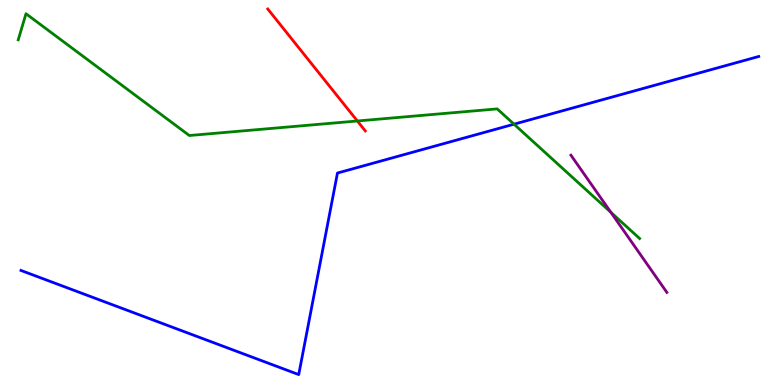[{'lines': ['blue', 'red'], 'intersections': []}, {'lines': ['green', 'red'], 'intersections': [{'x': 4.61, 'y': 6.86}]}, {'lines': ['purple', 'red'], 'intersections': []}, {'lines': ['blue', 'green'], 'intersections': [{'x': 6.63, 'y': 6.77}]}, {'lines': ['blue', 'purple'], 'intersections': []}, {'lines': ['green', 'purple'], 'intersections': [{'x': 7.88, 'y': 4.48}]}]